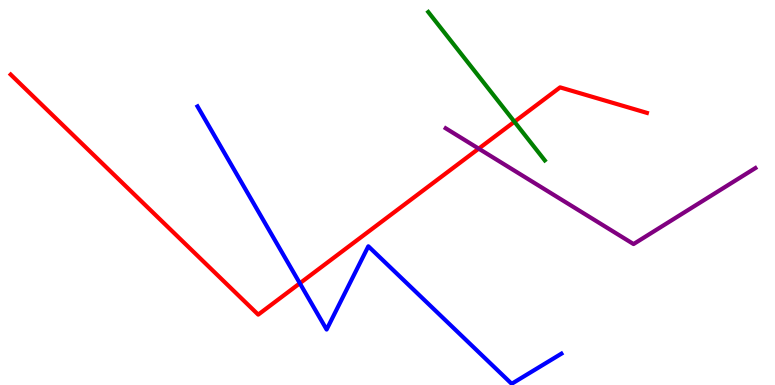[{'lines': ['blue', 'red'], 'intersections': [{'x': 3.87, 'y': 2.64}]}, {'lines': ['green', 'red'], 'intersections': [{'x': 6.64, 'y': 6.84}]}, {'lines': ['purple', 'red'], 'intersections': [{'x': 6.18, 'y': 6.14}]}, {'lines': ['blue', 'green'], 'intersections': []}, {'lines': ['blue', 'purple'], 'intersections': []}, {'lines': ['green', 'purple'], 'intersections': []}]